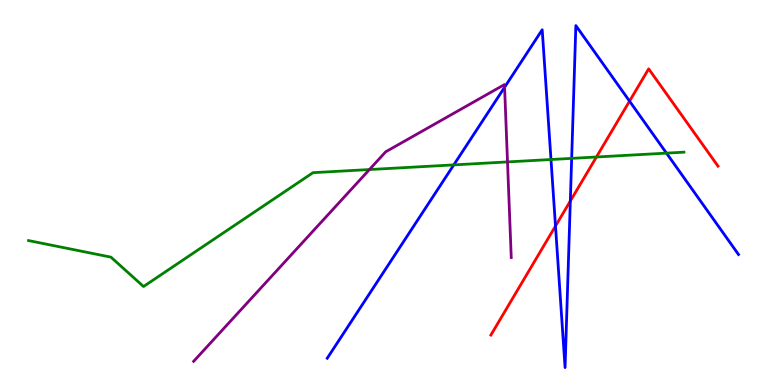[{'lines': ['blue', 'red'], 'intersections': [{'x': 7.17, 'y': 4.13}, {'x': 7.36, 'y': 4.78}, {'x': 8.12, 'y': 7.37}]}, {'lines': ['green', 'red'], 'intersections': [{'x': 7.7, 'y': 5.92}]}, {'lines': ['purple', 'red'], 'intersections': []}, {'lines': ['blue', 'green'], 'intersections': [{'x': 5.86, 'y': 5.72}, {'x': 7.11, 'y': 5.86}, {'x': 7.38, 'y': 5.89}, {'x': 8.6, 'y': 6.02}]}, {'lines': ['blue', 'purple'], 'intersections': [{'x': 6.51, 'y': 7.73}]}, {'lines': ['green', 'purple'], 'intersections': [{'x': 4.77, 'y': 5.6}, {'x': 6.55, 'y': 5.79}]}]